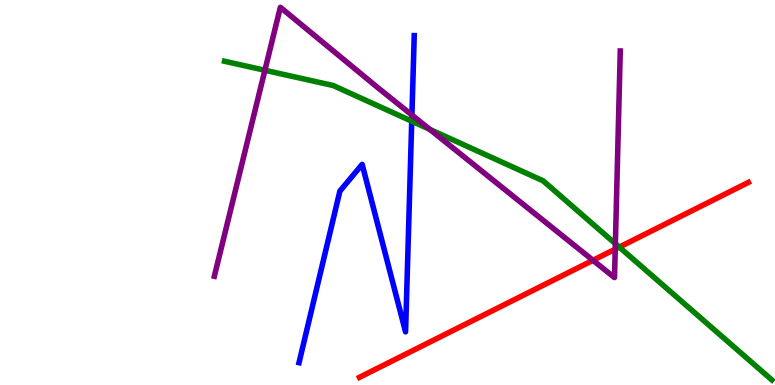[{'lines': ['blue', 'red'], 'intersections': []}, {'lines': ['green', 'red'], 'intersections': [{'x': 7.99, 'y': 3.58}]}, {'lines': ['purple', 'red'], 'intersections': [{'x': 7.65, 'y': 3.24}, {'x': 7.94, 'y': 3.53}]}, {'lines': ['blue', 'green'], 'intersections': [{'x': 5.31, 'y': 6.85}]}, {'lines': ['blue', 'purple'], 'intersections': [{'x': 5.31, 'y': 7.01}]}, {'lines': ['green', 'purple'], 'intersections': [{'x': 3.42, 'y': 8.17}, {'x': 5.55, 'y': 6.64}, {'x': 7.94, 'y': 3.67}]}]